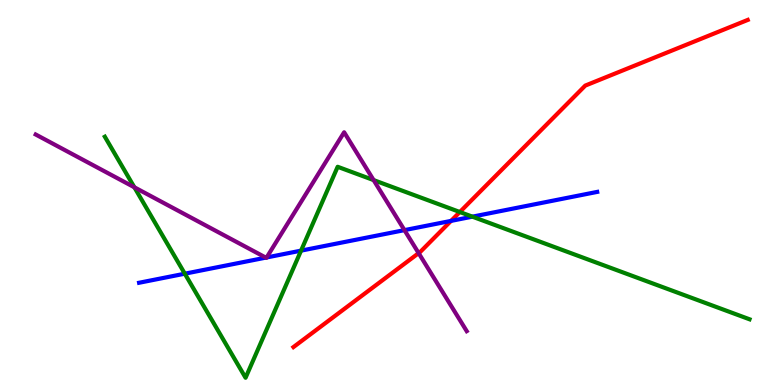[{'lines': ['blue', 'red'], 'intersections': [{'x': 5.82, 'y': 4.26}]}, {'lines': ['green', 'red'], 'intersections': [{'x': 5.93, 'y': 4.49}]}, {'lines': ['purple', 'red'], 'intersections': [{'x': 5.4, 'y': 3.43}]}, {'lines': ['blue', 'green'], 'intersections': [{'x': 2.38, 'y': 2.89}, {'x': 3.88, 'y': 3.49}, {'x': 6.1, 'y': 4.37}]}, {'lines': ['blue', 'purple'], 'intersections': [{'x': 3.43, 'y': 3.31}, {'x': 3.44, 'y': 3.31}, {'x': 5.22, 'y': 4.02}]}, {'lines': ['green', 'purple'], 'intersections': [{'x': 1.73, 'y': 5.14}, {'x': 4.82, 'y': 5.32}]}]